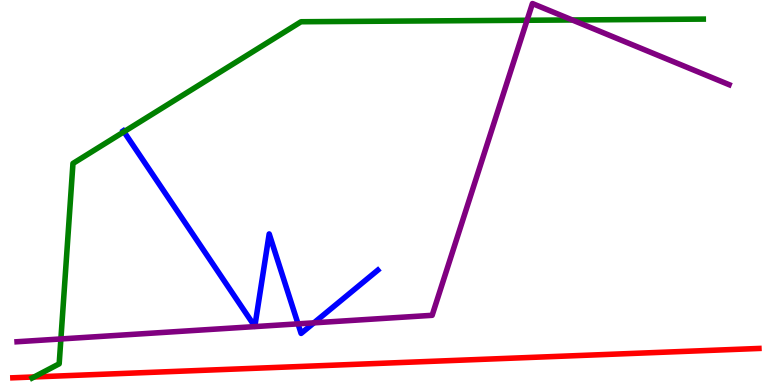[{'lines': ['blue', 'red'], 'intersections': []}, {'lines': ['green', 'red'], 'intersections': [{'x': 0.44, 'y': 0.209}]}, {'lines': ['purple', 'red'], 'intersections': []}, {'lines': ['blue', 'green'], 'intersections': [{'x': 1.6, 'y': 6.58}]}, {'lines': ['blue', 'purple'], 'intersections': [{'x': 3.85, 'y': 1.59}, {'x': 4.05, 'y': 1.61}]}, {'lines': ['green', 'purple'], 'intersections': [{'x': 0.786, 'y': 1.2}, {'x': 6.8, 'y': 9.47}, {'x': 7.38, 'y': 9.48}]}]